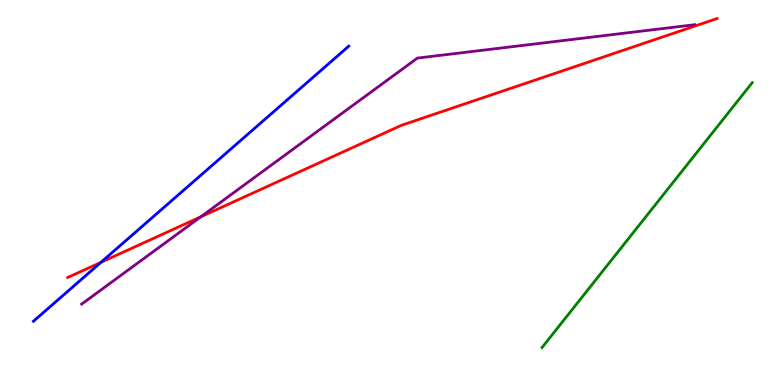[{'lines': ['blue', 'red'], 'intersections': [{'x': 1.3, 'y': 3.19}]}, {'lines': ['green', 'red'], 'intersections': []}, {'lines': ['purple', 'red'], 'intersections': [{'x': 2.59, 'y': 4.37}]}, {'lines': ['blue', 'green'], 'intersections': []}, {'lines': ['blue', 'purple'], 'intersections': []}, {'lines': ['green', 'purple'], 'intersections': []}]